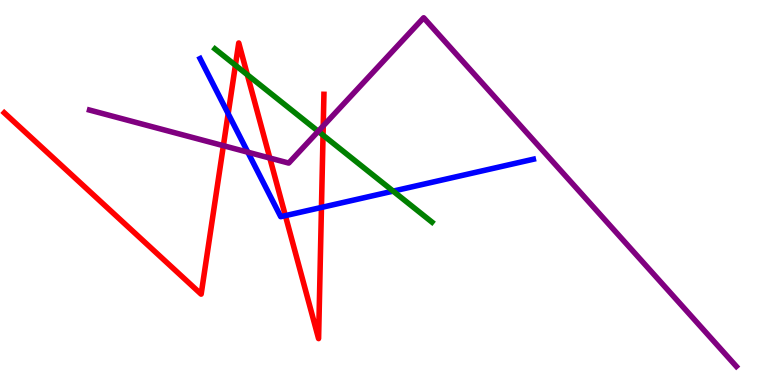[{'lines': ['blue', 'red'], 'intersections': [{'x': 2.94, 'y': 7.05}, {'x': 3.68, 'y': 4.4}, {'x': 4.15, 'y': 4.61}]}, {'lines': ['green', 'red'], 'intersections': [{'x': 3.04, 'y': 8.31}, {'x': 3.19, 'y': 8.06}, {'x': 4.17, 'y': 6.49}]}, {'lines': ['purple', 'red'], 'intersections': [{'x': 2.88, 'y': 6.22}, {'x': 3.48, 'y': 5.89}, {'x': 4.17, 'y': 6.73}]}, {'lines': ['blue', 'green'], 'intersections': [{'x': 5.07, 'y': 5.04}]}, {'lines': ['blue', 'purple'], 'intersections': [{'x': 3.2, 'y': 6.05}]}, {'lines': ['green', 'purple'], 'intersections': [{'x': 4.11, 'y': 6.59}]}]